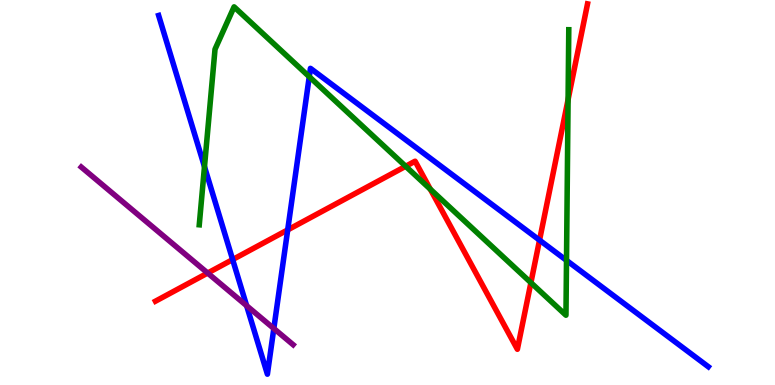[{'lines': ['blue', 'red'], 'intersections': [{'x': 3.0, 'y': 3.26}, {'x': 3.71, 'y': 4.03}, {'x': 6.96, 'y': 3.76}]}, {'lines': ['green', 'red'], 'intersections': [{'x': 5.23, 'y': 5.68}, {'x': 5.55, 'y': 5.09}, {'x': 6.85, 'y': 2.66}, {'x': 7.33, 'y': 7.41}]}, {'lines': ['purple', 'red'], 'intersections': [{'x': 2.68, 'y': 2.91}]}, {'lines': ['blue', 'green'], 'intersections': [{'x': 2.64, 'y': 5.67}, {'x': 3.99, 'y': 8.01}, {'x': 7.31, 'y': 3.24}]}, {'lines': ['blue', 'purple'], 'intersections': [{'x': 3.18, 'y': 2.06}, {'x': 3.53, 'y': 1.47}]}, {'lines': ['green', 'purple'], 'intersections': []}]